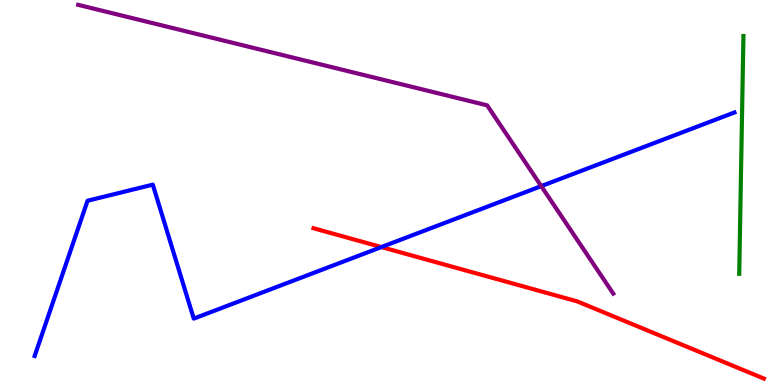[{'lines': ['blue', 'red'], 'intersections': [{'x': 4.92, 'y': 3.58}]}, {'lines': ['green', 'red'], 'intersections': []}, {'lines': ['purple', 'red'], 'intersections': []}, {'lines': ['blue', 'green'], 'intersections': []}, {'lines': ['blue', 'purple'], 'intersections': [{'x': 6.98, 'y': 5.17}]}, {'lines': ['green', 'purple'], 'intersections': []}]